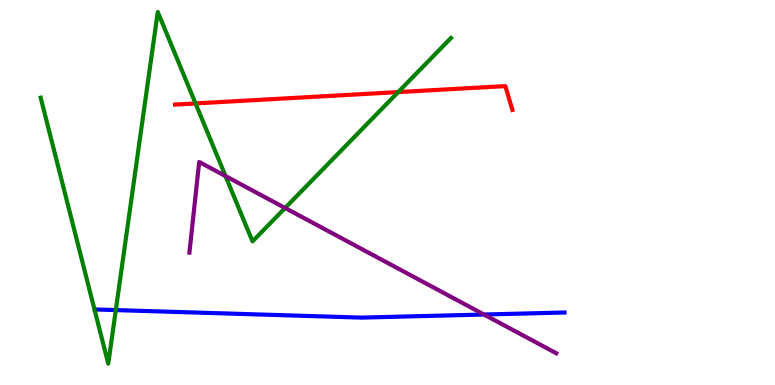[{'lines': ['blue', 'red'], 'intersections': []}, {'lines': ['green', 'red'], 'intersections': [{'x': 2.52, 'y': 7.31}, {'x': 5.14, 'y': 7.61}]}, {'lines': ['purple', 'red'], 'intersections': []}, {'lines': ['blue', 'green'], 'intersections': [{'x': 1.49, 'y': 1.95}]}, {'lines': ['blue', 'purple'], 'intersections': [{'x': 6.25, 'y': 1.83}]}, {'lines': ['green', 'purple'], 'intersections': [{'x': 2.91, 'y': 5.43}, {'x': 3.68, 'y': 4.6}]}]